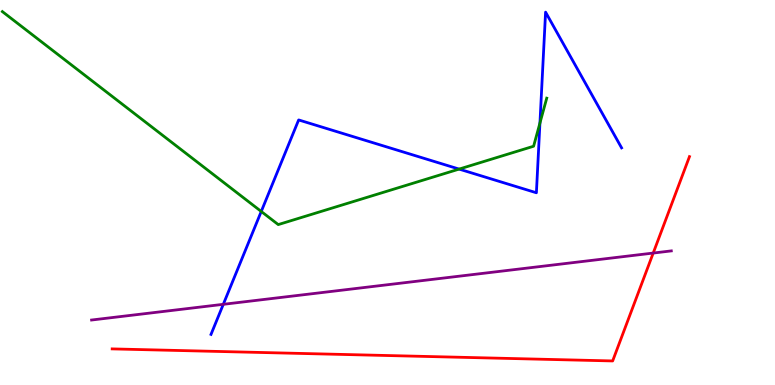[{'lines': ['blue', 'red'], 'intersections': []}, {'lines': ['green', 'red'], 'intersections': []}, {'lines': ['purple', 'red'], 'intersections': [{'x': 8.43, 'y': 3.43}]}, {'lines': ['blue', 'green'], 'intersections': [{'x': 3.37, 'y': 4.51}, {'x': 5.92, 'y': 5.61}, {'x': 6.97, 'y': 6.8}]}, {'lines': ['blue', 'purple'], 'intersections': [{'x': 2.88, 'y': 2.1}]}, {'lines': ['green', 'purple'], 'intersections': []}]